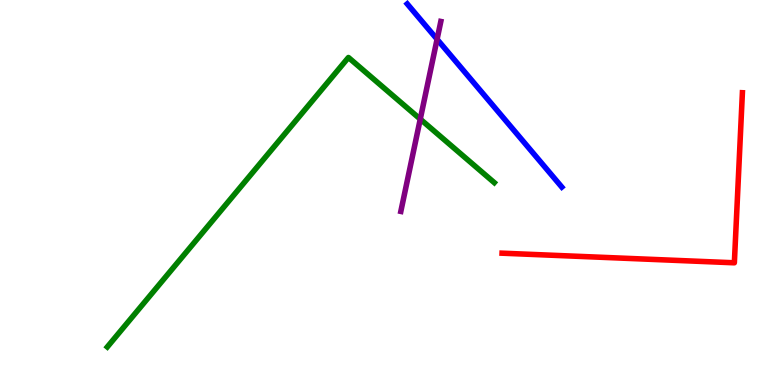[{'lines': ['blue', 'red'], 'intersections': []}, {'lines': ['green', 'red'], 'intersections': []}, {'lines': ['purple', 'red'], 'intersections': []}, {'lines': ['blue', 'green'], 'intersections': []}, {'lines': ['blue', 'purple'], 'intersections': [{'x': 5.64, 'y': 8.98}]}, {'lines': ['green', 'purple'], 'intersections': [{'x': 5.42, 'y': 6.91}]}]